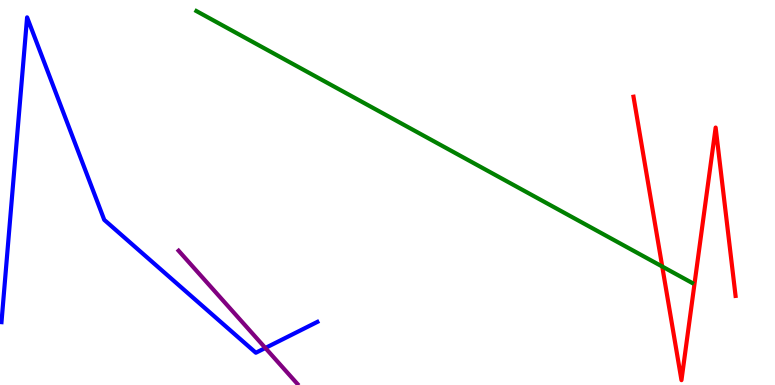[{'lines': ['blue', 'red'], 'intersections': []}, {'lines': ['green', 'red'], 'intersections': [{'x': 8.54, 'y': 3.08}]}, {'lines': ['purple', 'red'], 'intersections': []}, {'lines': ['blue', 'green'], 'intersections': []}, {'lines': ['blue', 'purple'], 'intersections': [{'x': 3.42, 'y': 0.962}]}, {'lines': ['green', 'purple'], 'intersections': []}]